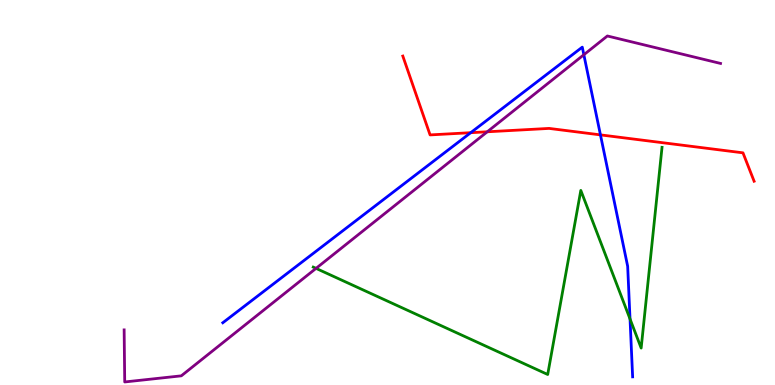[{'lines': ['blue', 'red'], 'intersections': [{'x': 6.07, 'y': 6.55}, {'x': 7.75, 'y': 6.5}]}, {'lines': ['green', 'red'], 'intersections': []}, {'lines': ['purple', 'red'], 'intersections': [{'x': 6.29, 'y': 6.58}]}, {'lines': ['blue', 'green'], 'intersections': [{'x': 8.13, 'y': 1.71}]}, {'lines': ['blue', 'purple'], 'intersections': [{'x': 7.53, 'y': 8.58}]}, {'lines': ['green', 'purple'], 'intersections': [{'x': 4.08, 'y': 3.03}]}]